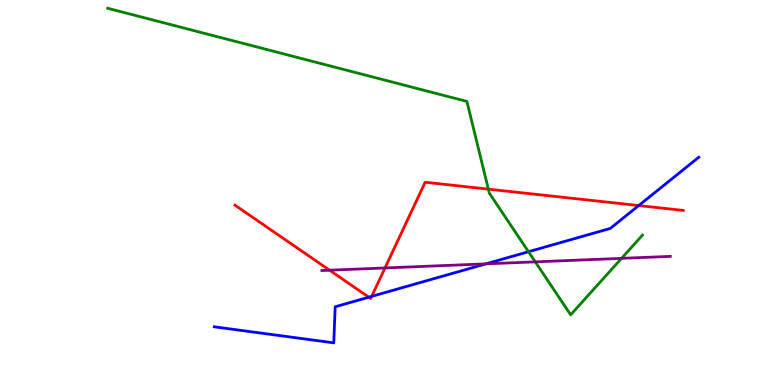[{'lines': ['blue', 'red'], 'intersections': [{'x': 4.76, 'y': 2.28}, {'x': 4.8, 'y': 2.3}, {'x': 8.24, 'y': 4.66}]}, {'lines': ['green', 'red'], 'intersections': [{'x': 6.3, 'y': 5.09}]}, {'lines': ['purple', 'red'], 'intersections': [{'x': 4.25, 'y': 2.98}, {'x': 4.97, 'y': 3.04}]}, {'lines': ['blue', 'green'], 'intersections': [{'x': 6.82, 'y': 3.46}]}, {'lines': ['blue', 'purple'], 'intersections': [{'x': 6.27, 'y': 3.15}]}, {'lines': ['green', 'purple'], 'intersections': [{'x': 6.91, 'y': 3.2}, {'x': 8.02, 'y': 3.29}]}]